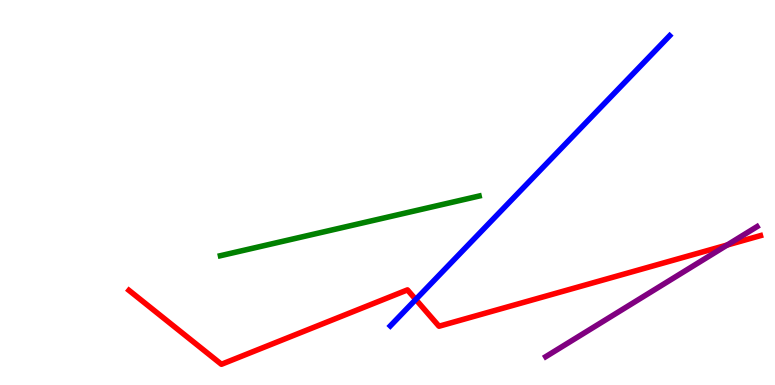[{'lines': ['blue', 'red'], 'intersections': [{'x': 5.36, 'y': 2.22}]}, {'lines': ['green', 'red'], 'intersections': []}, {'lines': ['purple', 'red'], 'intersections': [{'x': 9.38, 'y': 3.64}]}, {'lines': ['blue', 'green'], 'intersections': []}, {'lines': ['blue', 'purple'], 'intersections': []}, {'lines': ['green', 'purple'], 'intersections': []}]